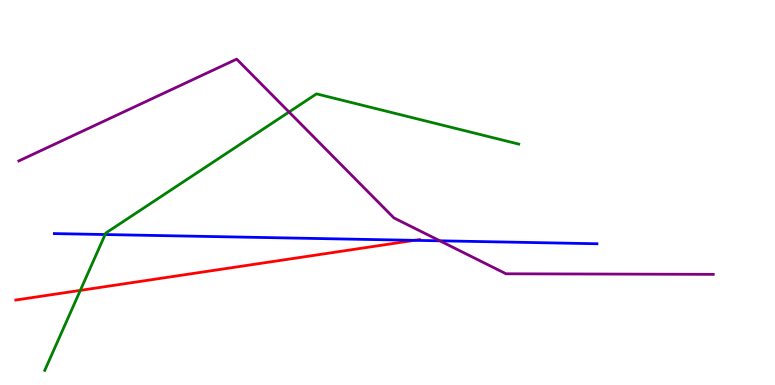[{'lines': ['blue', 'red'], 'intersections': [{'x': 5.35, 'y': 3.76}]}, {'lines': ['green', 'red'], 'intersections': [{'x': 1.04, 'y': 2.46}]}, {'lines': ['purple', 'red'], 'intersections': []}, {'lines': ['blue', 'green'], 'intersections': [{'x': 1.36, 'y': 3.91}]}, {'lines': ['blue', 'purple'], 'intersections': [{'x': 5.68, 'y': 3.75}]}, {'lines': ['green', 'purple'], 'intersections': [{'x': 3.73, 'y': 7.09}]}]